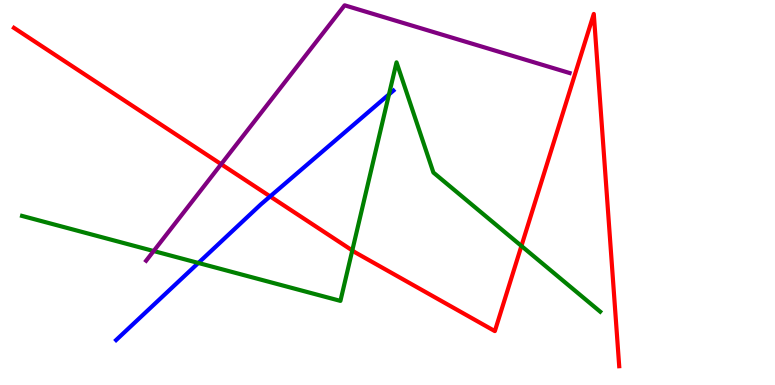[{'lines': ['blue', 'red'], 'intersections': [{'x': 3.49, 'y': 4.9}]}, {'lines': ['green', 'red'], 'intersections': [{'x': 4.55, 'y': 3.49}, {'x': 6.73, 'y': 3.61}]}, {'lines': ['purple', 'red'], 'intersections': [{'x': 2.85, 'y': 5.74}]}, {'lines': ['blue', 'green'], 'intersections': [{'x': 2.56, 'y': 3.17}, {'x': 5.02, 'y': 7.55}]}, {'lines': ['blue', 'purple'], 'intersections': []}, {'lines': ['green', 'purple'], 'intersections': [{'x': 1.98, 'y': 3.48}]}]